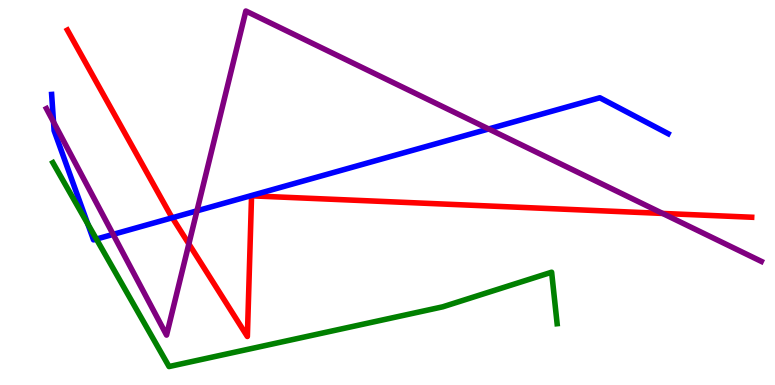[{'lines': ['blue', 'red'], 'intersections': [{'x': 2.22, 'y': 4.34}]}, {'lines': ['green', 'red'], 'intersections': []}, {'lines': ['purple', 'red'], 'intersections': [{'x': 2.44, 'y': 3.66}, {'x': 8.55, 'y': 4.46}]}, {'lines': ['blue', 'green'], 'intersections': [{'x': 1.13, 'y': 4.18}, {'x': 1.24, 'y': 3.79}]}, {'lines': ['blue', 'purple'], 'intersections': [{'x': 0.69, 'y': 6.83}, {'x': 1.46, 'y': 3.91}, {'x': 2.54, 'y': 4.52}, {'x': 6.31, 'y': 6.65}]}, {'lines': ['green', 'purple'], 'intersections': []}]